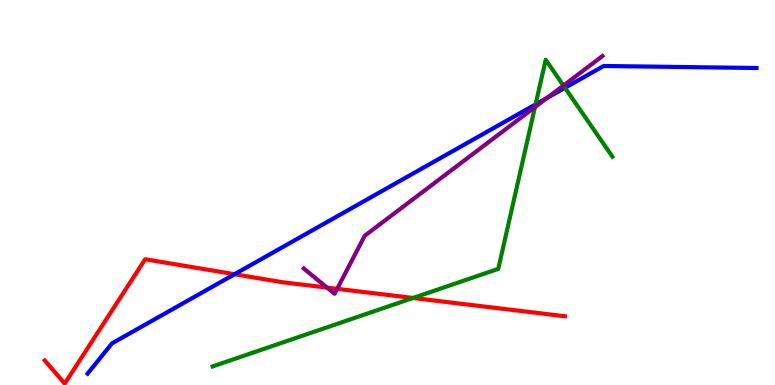[{'lines': ['blue', 'red'], 'intersections': [{'x': 3.03, 'y': 2.88}]}, {'lines': ['green', 'red'], 'intersections': [{'x': 5.33, 'y': 2.26}]}, {'lines': ['purple', 'red'], 'intersections': [{'x': 4.22, 'y': 2.53}, {'x': 4.35, 'y': 2.5}]}, {'lines': ['blue', 'green'], 'intersections': [{'x': 6.91, 'y': 7.29}, {'x': 7.29, 'y': 7.72}]}, {'lines': ['blue', 'purple'], 'intersections': [{'x': 7.06, 'y': 7.46}]}, {'lines': ['green', 'purple'], 'intersections': [{'x': 6.9, 'y': 7.22}, {'x': 7.27, 'y': 7.78}]}]